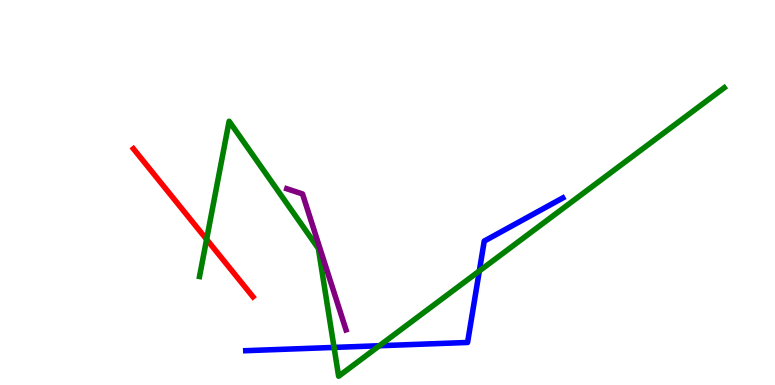[{'lines': ['blue', 'red'], 'intersections': []}, {'lines': ['green', 'red'], 'intersections': [{'x': 2.67, 'y': 3.78}]}, {'lines': ['purple', 'red'], 'intersections': []}, {'lines': ['blue', 'green'], 'intersections': [{'x': 4.31, 'y': 0.976}, {'x': 4.9, 'y': 1.02}, {'x': 6.18, 'y': 2.96}]}, {'lines': ['blue', 'purple'], 'intersections': []}, {'lines': ['green', 'purple'], 'intersections': []}]